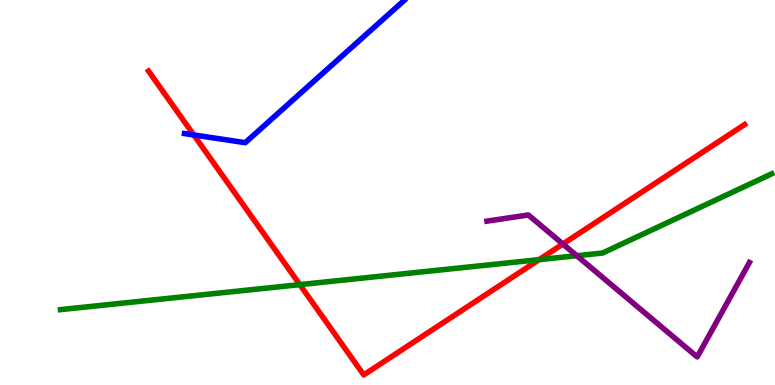[{'lines': ['blue', 'red'], 'intersections': [{'x': 2.5, 'y': 6.49}]}, {'lines': ['green', 'red'], 'intersections': [{'x': 3.87, 'y': 2.61}, {'x': 6.96, 'y': 3.26}]}, {'lines': ['purple', 'red'], 'intersections': [{'x': 7.26, 'y': 3.66}]}, {'lines': ['blue', 'green'], 'intersections': []}, {'lines': ['blue', 'purple'], 'intersections': []}, {'lines': ['green', 'purple'], 'intersections': [{'x': 7.44, 'y': 3.36}]}]